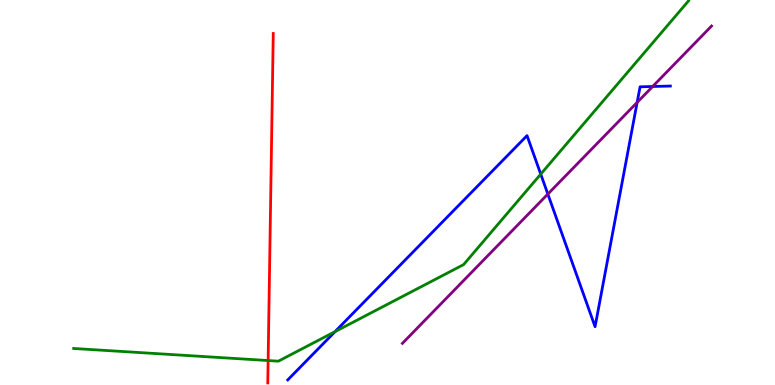[{'lines': ['blue', 'red'], 'intersections': []}, {'lines': ['green', 'red'], 'intersections': [{'x': 3.46, 'y': 0.635}]}, {'lines': ['purple', 'red'], 'intersections': []}, {'lines': ['blue', 'green'], 'intersections': [{'x': 4.32, 'y': 1.39}, {'x': 6.98, 'y': 5.48}]}, {'lines': ['blue', 'purple'], 'intersections': [{'x': 7.07, 'y': 4.96}, {'x': 8.22, 'y': 7.34}, {'x': 8.42, 'y': 7.75}]}, {'lines': ['green', 'purple'], 'intersections': []}]